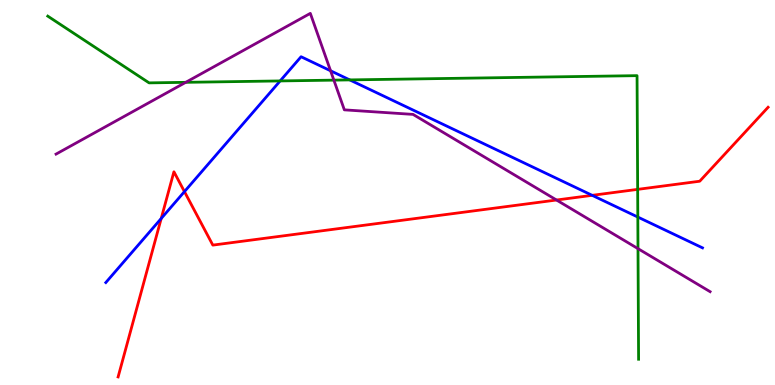[{'lines': ['blue', 'red'], 'intersections': [{'x': 2.08, 'y': 4.33}, {'x': 2.38, 'y': 5.02}, {'x': 7.64, 'y': 4.93}]}, {'lines': ['green', 'red'], 'intersections': [{'x': 8.23, 'y': 5.08}]}, {'lines': ['purple', 'red'], 'intersections': [{'x': 7.18, 'y': 4.8}]}, {'lines': ['blue', 'green'], 'intersections': [{'x': 3.61, 'y': 7.9}, {'x': 4.51, 'y': 7.92}, {'x': 8.23, 'y': 4.36}]}, {'lines': ['blue', 'purple'], 'intersections': [{'x': 4.27, 'y': 8.16}]}, {'lines': ['green', 'purple'], 'intersections': [{'x': 2.4, 'y': 7.86}, {'x': 4.31, 'y': 7.92}, {'x': 8.23, 'y': 3.54}]}]